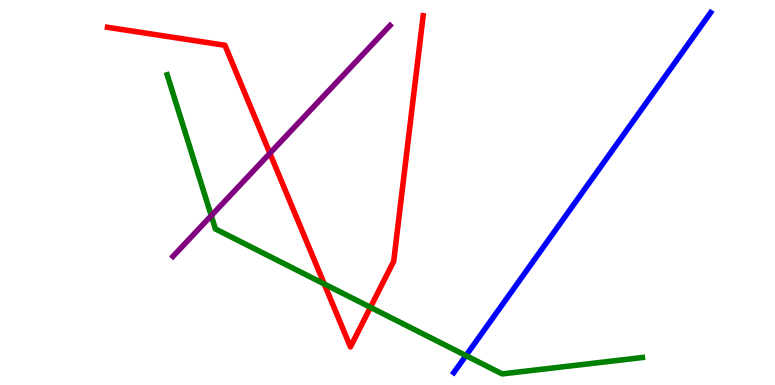[{'lines': ['blue', 'red'], 'intersections': []}, {'lines': ['green', 'red'], 'intersections': [{'x': 4.18, 'y': 2.62}, {'x': 4.78, 'y': 2.02}]}, {'lines': ['purple', 'red'], 'intersections': [{'x': 3.48, 'y': 6.02}]}, {'lines': ['blue', 'green'], 'intersections': [{'x': 6.01, 'y': 0.764}]}, {'lines': ['blue', 'purple'], 'intersections': []}, {'lines': ['green', 'purple'], 'intersections': [{'x': 2.73, 'y': 4.4}]}]